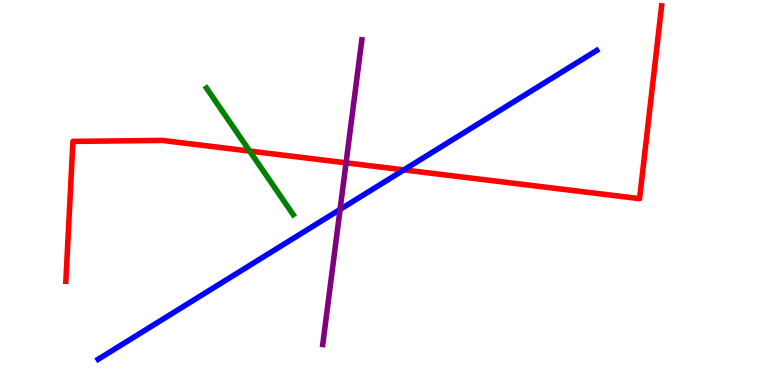[{'lines': ['blue', 'red'], 'intersections': [{'x': 5.21, 'y': 5.59}]}, {'lines': ['green', 'red'], 'intersections': [{'x': 3.22, 'y': 6.08}]}, {'lines': ['purple', 'red'], 'intersections': [{'x': 4.47, 'y': 5.77}]}, {'lines': ['blue', 'green'], 'intersections': []}, {'lines': ['blue', 'purple'], 'intersections': [{'x': 4.39, 'y': 4.56}]}, {'lines': ['green', 'purple'], 'intersections': []}]